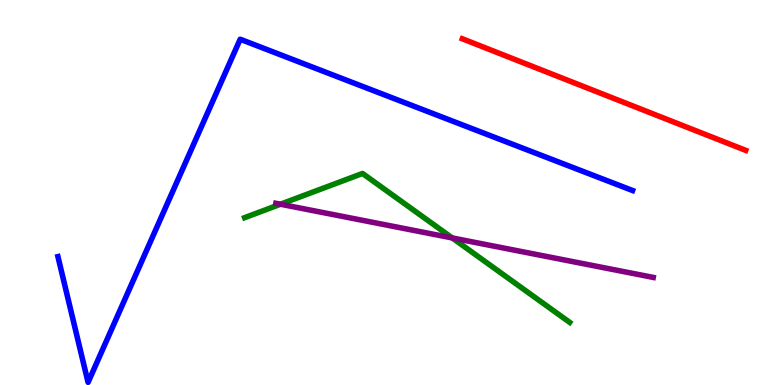[{'lines': ['blue', 'red'], 'intersections': []}, {'lines': ['green', 'red'], 'intersections': []}, {'lines': ['purple', 'red'], 'intersections': []}, {'lines': ['blue', 'green'], 'intersections': []}, {'lines': ['blue', 'purple'], 'intersections': []}, {'lines': ['green', 'purple'], 'intersections': [{'x': 3.62, 'y': 4.7}, {'x': 5.84, 'y': 3.82}]}]